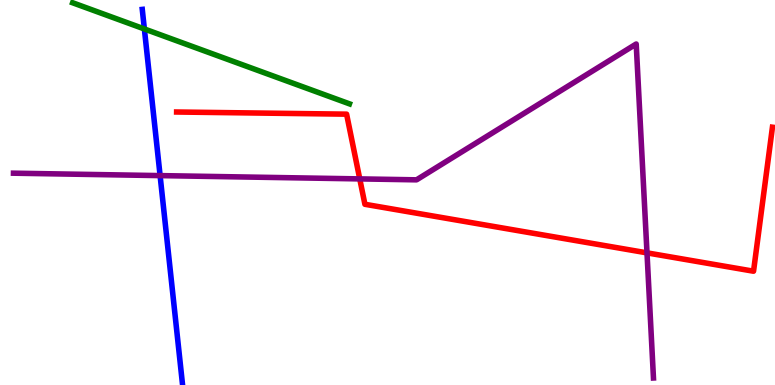[{'lines': ['blue', 'red'], 'intersections': []}, {'lines': ['green', 'red'], 'intersections': []}, {'lines': ['purple', 'red'], 'intersections': [{'x': 4.64, 'y': 5.35}, {'x': 8.35, 'y': 3.43}]}, {'lines': ['blue', 'green'], 'intersections': [{'x': 1.86, 'y': 9.25}]}, {'lines': ['blue', 'purple'], 'intersections': [{'x': 2.07, 'y': 5.44}]}, {'lines': ['green', 'purple'], 'intersections': []}]